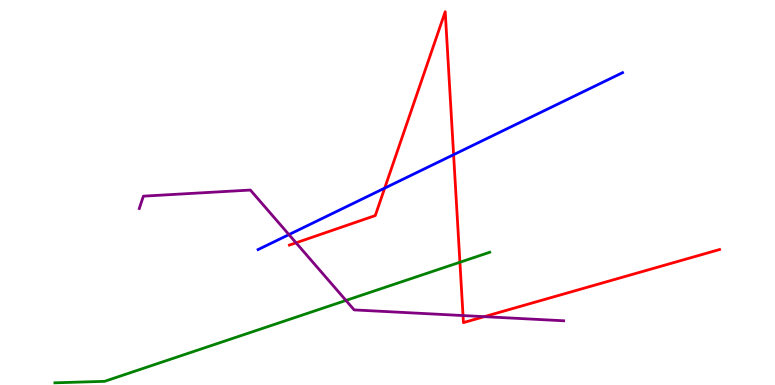[{'lines': ['blue', 'red'], 'intersections': [{'x': 4.96, 'y': 5.11}, {'x': 5.85, 'y': 5.98}]}, {'lines': ['green', 'red'], 'intersections': [{'x': 5.93, 'y': 3.19}]}, {'lines': ['purple', 'red'], 'intersections': [{'x': 3.82, 'y': 3.69}, {'x': 5.97, 'y': 1.8}, {'x': 6.25, 'y': 1.78}]}, {'lines': ['blue', 'green'], 'intersections': []}, {'lines': ['blue', 'purple'], 'intersections': [{'x': 3.73, 'y': 3.91}]}, {'lines': ['green', 'purple'], 'intersections': [{'x': 4.46, 'y': 2.2}]}]